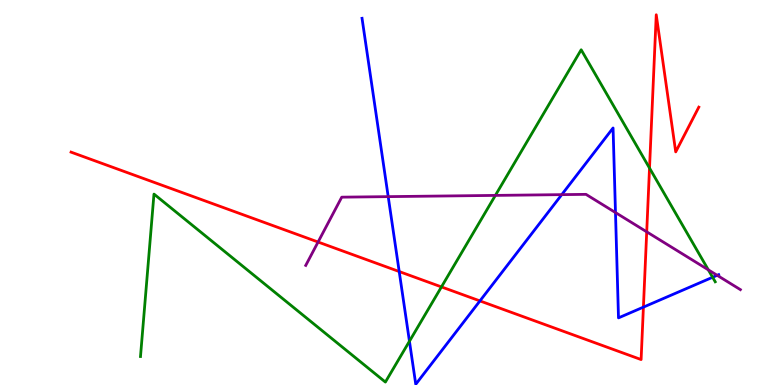[{'lines': ['blue', 'red'], 'intersections': [{'x': 5.15, 'y': 2.95}, {'x': 6.19, 'y': 2.18}, {'x': 8.3, 'y': 2.02}]}, {'lines': ['green', 'red'], 'intersections': [{'x': 5.7, 'y': 2.55}, {'x': 8.38, 'y': 5.63}]}, {'lines': ['purple', 'red'], 'intersections': [{'x': 4.1, 'y': 3.71}, {'x': 8.34, 'y': 3.98}]}, {'lines': ['blue', 'green'], 'intersections': [{'x': 5.28, 'y': 1.14}, {'x': 9.2, 'y': 2.8}]}, {'lines': ['blue', 'purple'], 'intersections': [{'x': 5.01, 'y': 4.89}, {'x': 7.25, 'y': 4.94}, {'x': 7.94, 'y': 4.48}, {'x': 9.25, 'y': 2.85}]}, {'lines': ['green', 'purple'], 'intersections': [{'x': 6.39, 'y': 4.92}, {'x': 9.14, 'y': 2.99}]}]